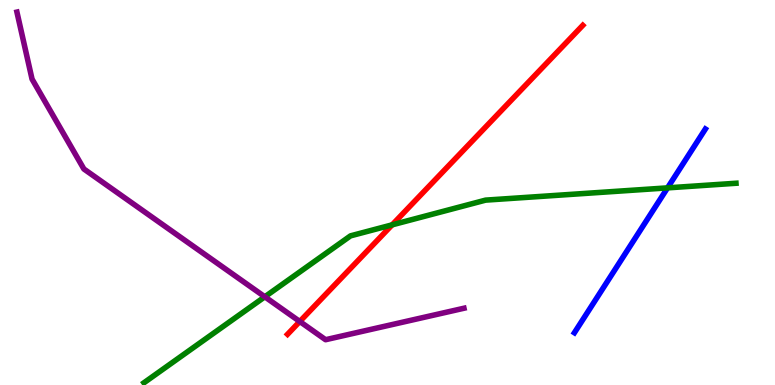[{'lines': ['blue', 'red'], 'intersections': []}, {'lines': ['green', 'red'], 'intersections': [{'x': 5.06, 'y': 4.16}]}, {'lines': ['purple', 'red'], 'intersections': [{'x': 3.87, 'y': 1.65}]}, {'lines': ['blue', 'green'], 'intersections': [{'x': 8.61, 'y': 5.12}]}, {'lines': ['blue', 'purple'], 'intersections': []}, {'lines': ['green', 'purple'], 'intersections': [{'x': 3.42, 'y': 2.29}]}]